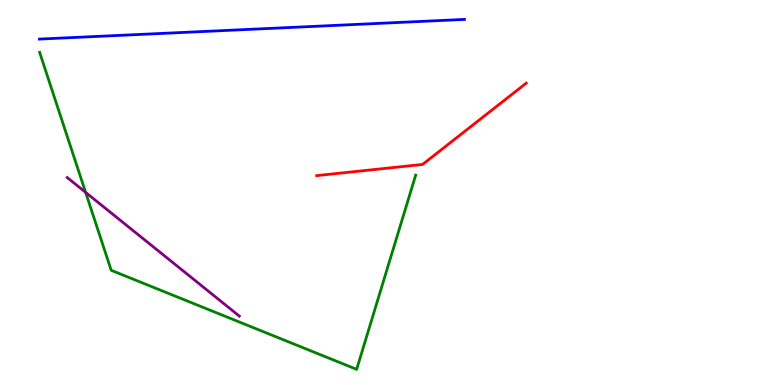[{'lines': ['blue', 'red'], 'intersections': []}, {'lines': ['green', 'red'], 'intersections': []}, {'lines': ['purple', 'red'], 'intersections': []}, {'lines': ['blue', 'green'], 'intersections': []}, {'lines': ['blue', 'purple'], 'intersections': []}, {'lines': ['green', 'purple'], 'intersections': [{'x': 1.1, 'y': 5.0}]}]